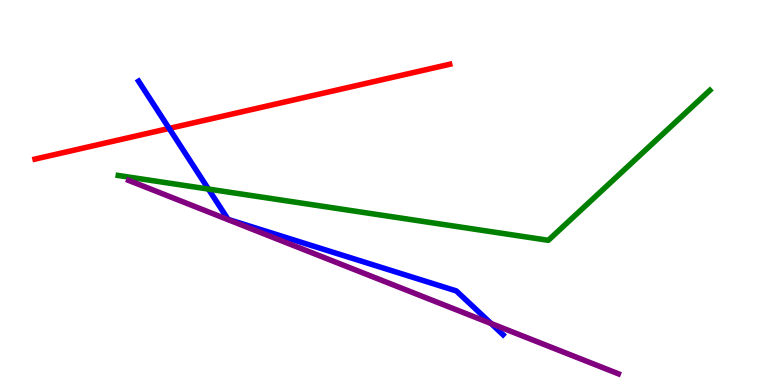[{'lines': ['blue', 'red'], 'intersections': [{'x': 2.18, 'y': 6.66}]}, {'lines': ['green', 'red'], 'intersections': []}, {'lines': ['purple', 'red'], 'intersections': []}, {'lines': ['blue', 'green'], 'intersections': [{'x': 2.69, 'y': 5.09}]}, {'lines': ['blue', 'purple'], 'intersections': [{'x': 6.34, 'y': 1.6}]}, {'lines': ['green', 'purple'], 'intersections': []}]